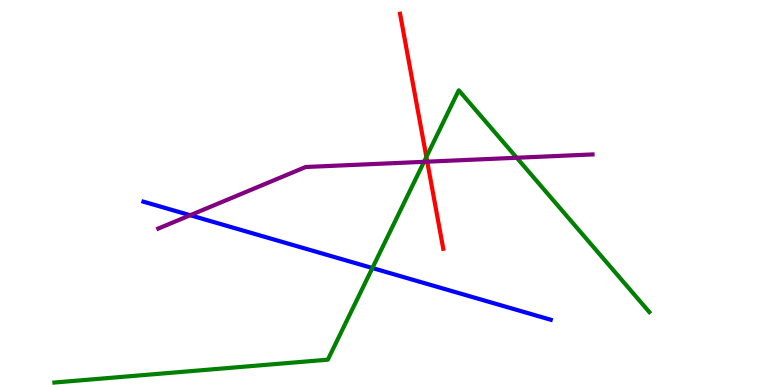[{'lines': ['blue', 'red'], 'intersections': []}, {'lines': ['green', 'red'], 'intersections': [{'x': 5.5, 'y': 5.92}]}, {'lines': ['purple', 'red'], 'intersections': [{'x': 5.51, 'y': 5.8}]}, {'lines': ['blue', 'green'], 'intersections': [{'x': 4.8, 'y': 3.04}]}, {'lines': ['blue', 'purple'], 'intersections': [{'x': 2.45, 'y': 4.41}]}, {'lines': ['green', 'purple'], 'intersections': [{'x': 5.47, 'y': 5.8}, {'x': 6.67, 'y': 5.9}]}]